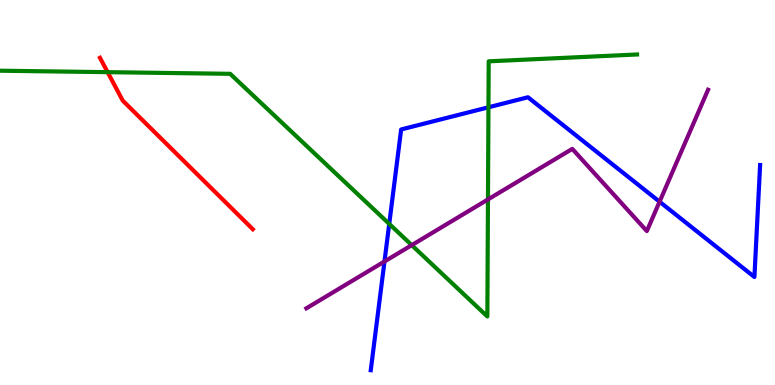[{'lines': ['blue', 'red'], 'intersections': []}, {'lines': ['green', 'red'], 'intersections': [{'x': 1.39, 'y': 8.13}]}, {'lines': ['purple', 'red'], 'intersections': []}, {'lines': ['blue', 'green'], 'intersections': [{'x': 5.02, 'y': 4.18}, {'x': 6.3, 'y': 7.21}]}, {'lines': ['blue', 'purple'], 'intersections': [{'x': 4.96, 'y': 3.21}, {'x': 8.51, 'y': 4.76}]}, {'lines': ['green', 'purple'], 'intersections': [{'x': 5.31, 'y': 3.63}, {'x': 6.3, 'y': 4.82}]}]